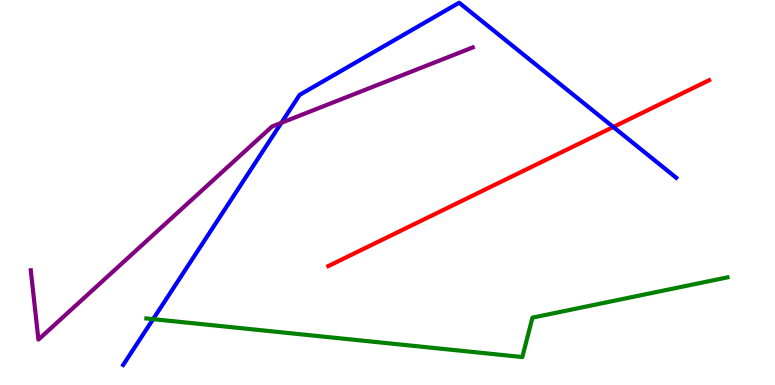[{'lines': ['blue', 'red'], 'intersections': [{'x': 7.91, 'y': 6.7}]}, {'lines': ['green', 'red'], 'intersections': []}, {'lines': ['purple', 'red'], 'intersections': []}, {'lines': ['blue', 'green'], 'intersections': [{'x': 1.98, 'y': 1.71}]}, {'lines': ['blue', 'purple'], 'intersections': [{'x': 3.63, 'y': 6.81}]}, {'lines': ['green', 'purple'], 'intersections': []}]